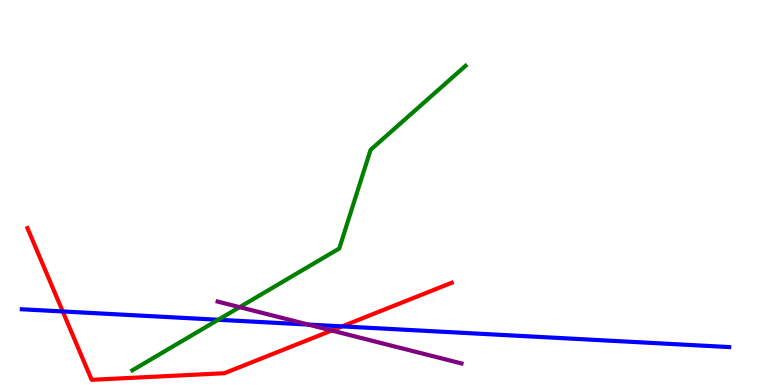[{'lines': ['blue', 'red'], 'intersections': [{'x': 0.809, 'y': 1.91}, {'x': 4.41, 'y': 1.52}]}, {'lines': ['green', 'red'], 'intersections': []}, {'lines': ['purple', 'red'], 'intersections': [{'x': 4.28, 'y': 1.42}]}, {'lines': ['blue', 'green'], 'intersections': [{'x': 2.82, 'y': 1.69}]}, {'lines': ['blue', 'purple'], 'intersections': [{'x': 3.98, 'y': 1.57}]}, {'lines': ['green', 'purple'], 'intersections': [{'x': 3.09, 'y': 2.02}]}]